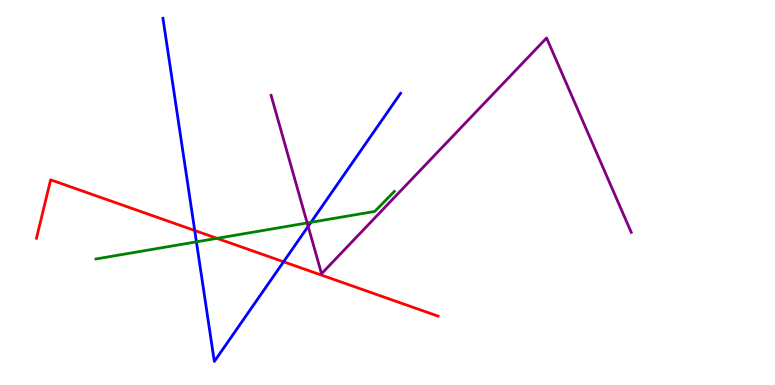[{'lines': ['blue', 'red'], 'intersections': [{'x': 2.51, 'y': 4.01}, {'x': 3.66, 'y': 3.2}]}, {'lines': ['green', 'red'], 'intersections': [{'x': 2.8, 'y': 3.81}]}, {'lines': ['purple', 'red'], 'intersections': []}, {'lines': ['blue', 'green'], 'intersections': [{'x': 2.53, 'y': 3.72}, {'x': 4.01, 'y': 4.23}]}, {'lines': ['blue', 'purple'], 'intersections': [{'x': 3.98, 'y': 4.12}]}, {'lines': ['green', 'purple'], 'intersections': [{'x': 3.96, 'y': 4.21}]}]